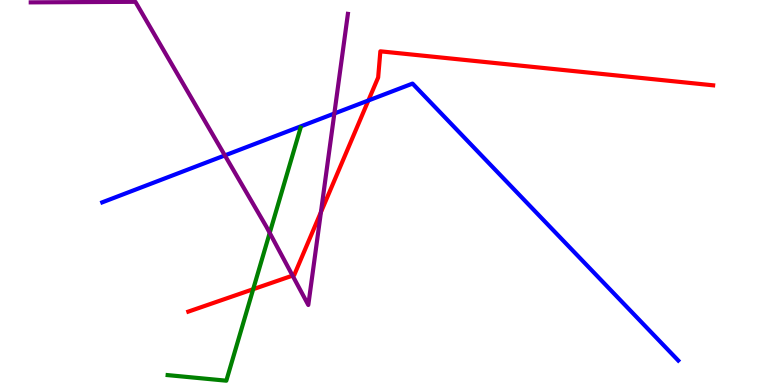[{'lines': ['blue', 'red'], 'intersections': [{'x': 4.75, 'y': 7.39}]}, {'lines': ['green', 'red'], 'intersections': [{'x': 3.27, 'y': 2.49}]}, {'lines': ['purple', 'red'], 'intersections': [{'x': 3.78, 'y': 2.84}, {'x': 4.14, 'y': 4.49}]}, {'lines': ['blue', 'green'], 'intersections': []}, {'lines': ['blue', 'purple'], 'intersections': [{'x': 2.9, 'y': 5.96}, {'x': 4.31, 'y': 7.05}]}, {'lines': ['green', 'purple'], 'intersections': [{'x': 3.48, 'y': 3.95}]}]